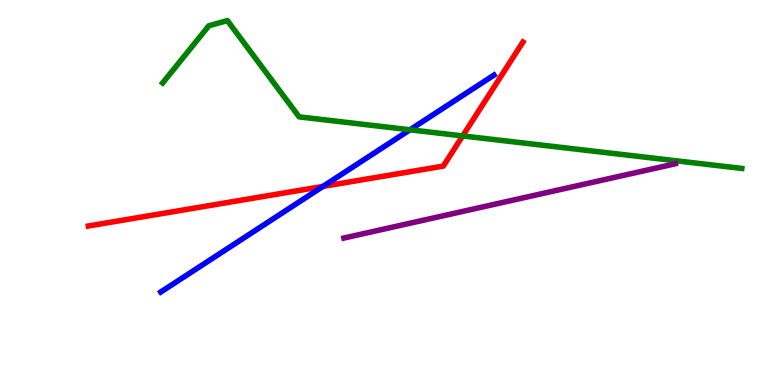[{'lines': ['blue', 'red'], 'intersections': [{'x': 4.17, 'y': 5.16}]}, {'lines': ['green', 'red'], 'intersections': [{'x': 5.97, 'y': 6.47}]}, {'lines': ['purple', 'red'], 'intersections': []}, {'lines': ['blue', 'green'], 'intersections': [{'x': 5.29, 'y': 6.63}]}, {'lines': ['blue', 'purple'], 'intersections': []}, {'lines': ['green', 'purple'], 'intersections': []}]